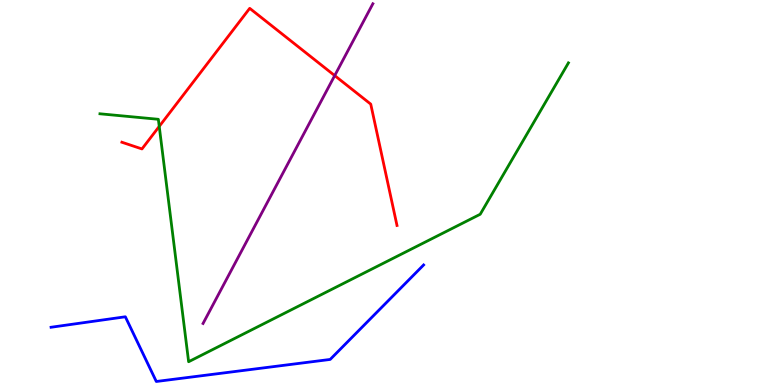[{'lines': ['blue', 'red'], 'intersections': []}, {'lines': ['green', 'red'], 'intersections': [{'x': 2.05, 'y': 6.72}]}, {'lines': ['purple', 'red'], 'intersections': [{'x': 4.32, 'y': 8.04}]}, {'lines': ['blue', 'green'], 'intersections': []}, {'lines': ['blue', 'purple'], 'intersections': []}, {'lines': ['green', 'purple'], 'intersections': []}]